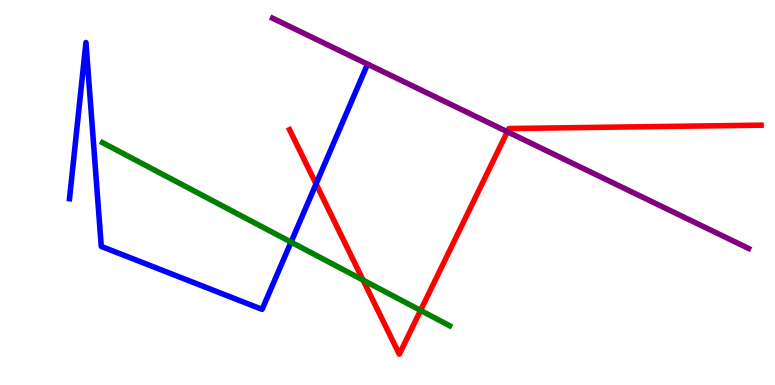[{'lines': ['blue', 'red'], 'intersections': [{'x': 4.08, 'y': 5.22}]}, {'lines': ['green', 'red'], 'intersections': [{'x': 4.68, 'y': 2.73}, {'x': 5.43, 'y': 1.94}]}, {'lines': ['purple', 'red'], 'intersections': [{'x': 6.55, 'y': 6.58}]}, {'lines': ['blue', 'green'], 'intersections': [{'x': 3.76, 'y': 3.71}]}, {'lines': ['blue', 'purple'], 'intersections': []}, {'lines': ['green', 'purple'], 'intersections': []}]